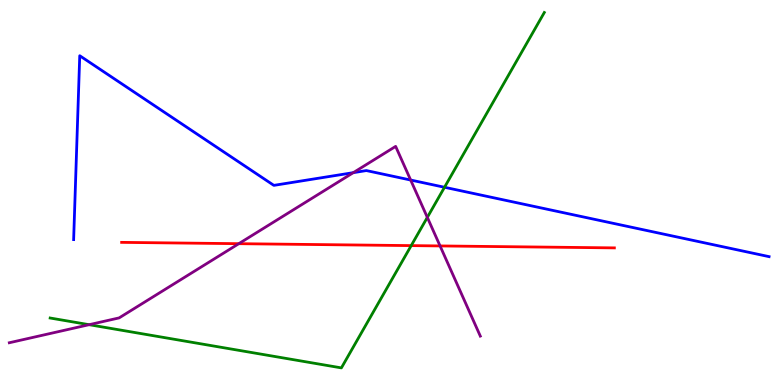[{'lines': ['blue', 'red'], 'intersections': []}, {'lines': ['green', 'red'], 'intersections': [{'x': 5.31, 'y': 3.62}]}, {'lines': ['purple', 'red'], 'intersections': [{'x': 3.08, 'y': 3.67}, {'x': 5.68, 'y': 3.61}]}, {'lines': ['blue', 'green'], 'intersections': [{'x': 5.74, 'y': 5.14}]}, {'lines': ['blue', 'purple'], 'intersections': [{'x': 4.56, 'y': 5.52}, {'x': 5.3, 'y': 5.32}]}, {'lines': ['green', 'purple'], 'intersections': [{'x': 1.15, 'y': 1.57}, {'x': 5.51, 'y': 4.35}]}]